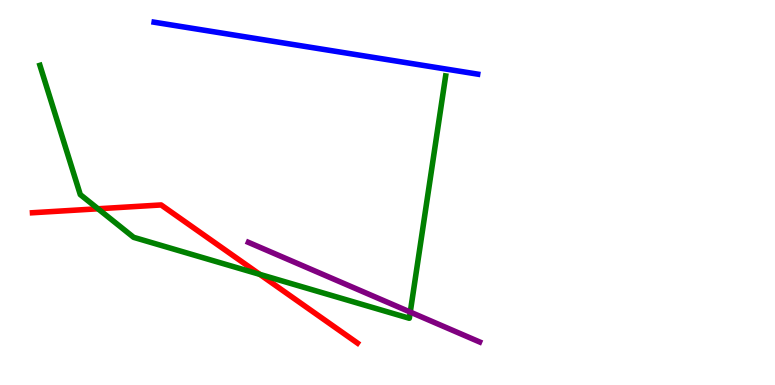[{'lines': ['blue', 'red'], 'intersections': []}, {'lines': ['green', 'red'], 'intersections': [{'x': 1.26, 'y': 4.58}, {'x': 3.35, 'y': 2.87}]}, {'lines': ['purple', 'red'], 'intersections': []}, {'lines': ['blue', 'green'], 'intersections': []}, {'lines': ['blue', 'purple'], 'intersections': []}, {'lines': ['green', 'purple'], 'intersections': [{'x': 5.29, 'y': 1.89}]}]